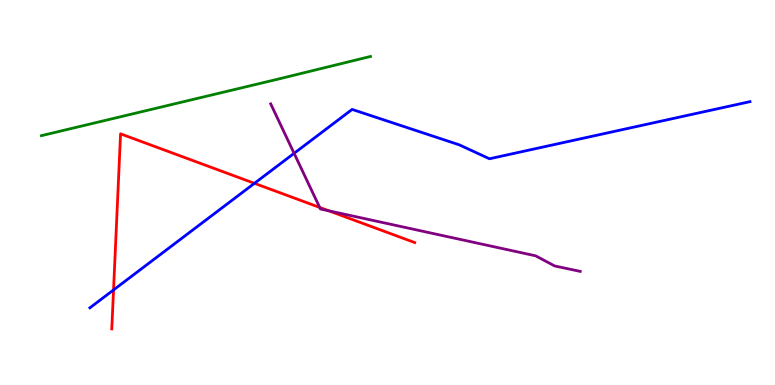[{'lines': ['blue', 'red'], 'intersections': [{'x': 1.47, 'y': 2.47}, {'x': 3.28, 'y': 5.24}]}, {'lines': ['green', 'red'], 'intersections': []}, {'lines': ['purple', 'red'], 'intersections': [{'x': 4.13, 'y': 4.61}, {'x': 4.24, 'y': 4.52}]}, {'lines': ['blue', 'green'], 'intersections': []}, {'lines': ['blue', 'purple'], 'intersections': [{'x': 3.79, 'y': 6.02}]}, {'lines': ['green', 'purple'], 'intersections': []}]